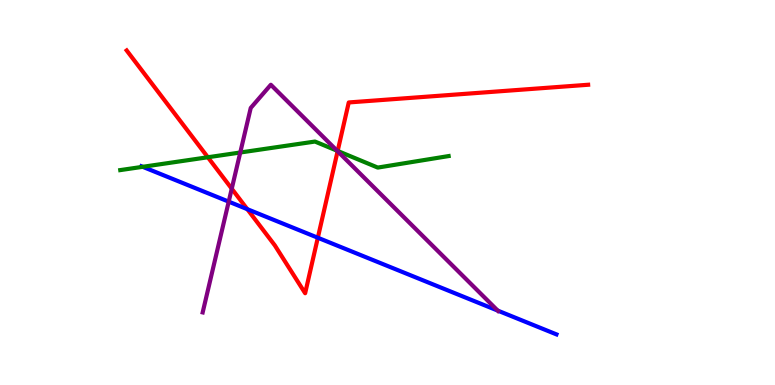[{'lines': ['blue', 'red'], 'intersections': [{'x': 3.19, 'y': 4.57}, {'x': 4.1, 'y': 3.83}]}, {'lines': ['green', 'red'], 'intersections': [{'x': 2.68, 'y': 5.92}, {'x': 4.36, 'y': 6.08}]}, {'lines': ['purple', 'red'], 'intersections': [{'x': 2.99, 'y': 5.1}, {'x': 4.36, 'y': 6.07}]}, {'lines': ['blue', 'green'], 'intersections': [{'x': 1.84, 'y': 5.67}]}, {'lines': ['blue', 'purple'], 'intersections': [{'x': 2.95, 'y': 4.76}, {'x': 6.42, 'y': 1.93}]}, {'lines': ['green', 'purple'], 'intersections': [{'x': 3.1, 'y': 6.04}, {'x': 4.35, 'y': 6.09}]}]